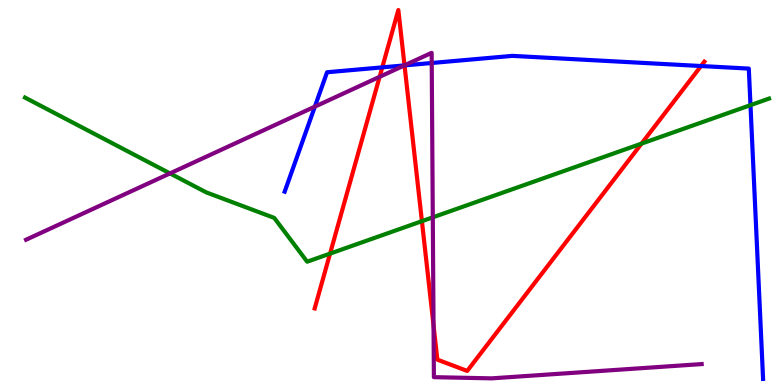[{'lines': ['blue', 'red'], 'intersections': [{'x': 4.93, 'y': 8.25}, {'x': 5.22, 'y': 8.3}, {'x': 9.05, 'y': 8.29}]}, {'lines': ['green', 'red'], 'intersections': [{'x': 4.26, 'y': 3.41}, {'x': 5.44, 'y': 4.26}, {'x': 8.28, 'y': 6.27}]}, {'lines': ['purple', 'red'], 'intersections': [{'x': 4.9, 'y': 8.01}, {'x': 5.22, 'y': 8.3}, {'x': 5.59, 'y': 1.55}]}, {'lines': ['blue', 'green'], 'intersections': [{'x': 9.68, 'y': 7.27}]}, {'lines': ['blue', 'purple'], 'intersections': [{'x': 4.06, 'y': 7.23}, {'x': 5.22, 'y': 8.3}, {'x': 5.57, 'y': 8.36}]}, {'lines': ['green', 'purple'], 'intersections': [{'x': 2.19, 'y': 5.5}, {'x': 5.58, 'y': 4.35}]}]